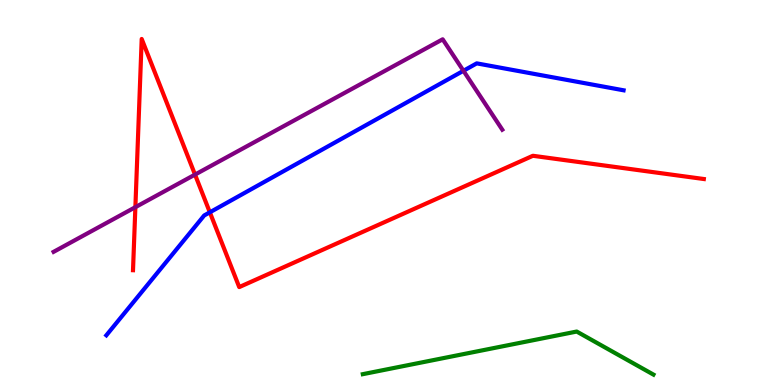[{'lines': ['blue', 'red'], 'intersections': [{'x': 2.71, 'y': 4.49}]}, {'lines': ['green', 'red'], 'intersections': []}, {'lines': ['purple', 'red'], 'intersections': [{'x': 1.75, 'y': 4.62}, {'x': 2.52, 'y': 5.47}]}, {'lines': ['blue', 'green'], 'intersections': []}, {'lines': ['blue', 'purple'], 'intersections': [{'x': 5.98, 'y': 8.16}]}, {'lines': ['green', 'purple'], 'intersections': []}]